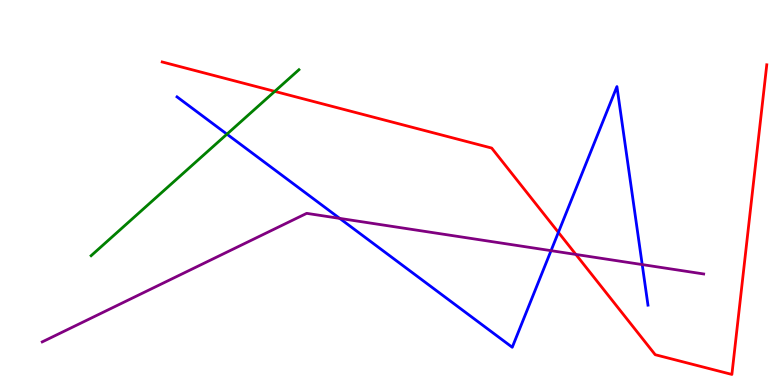[{'lines': ['blue', 'red'], 'intersections': [{'x': 7.21, 'y': 3.96}]}, {'lines': ['green', 'red'], 'intersections': [{'x': 3.55, 'y': 7.63}]}, {'lines': ['purple', 'red'], 'intersections': [{'x': 7.43, 'y': 3.39}]}, {'lines': ['blue', 'green'], 'intersections': [{'x': 2.93, 'y': 6.52}]}, {'lines': ['blue', 'purple'], 'intersections': [{'x': 4.38, 'y': 4.33}, {'x': 7.11, 'y': 3.49}, {'x': 8.29, 'y': 3.13}]}, {'lines': ['green', 'purple'], 'intersections': []}]